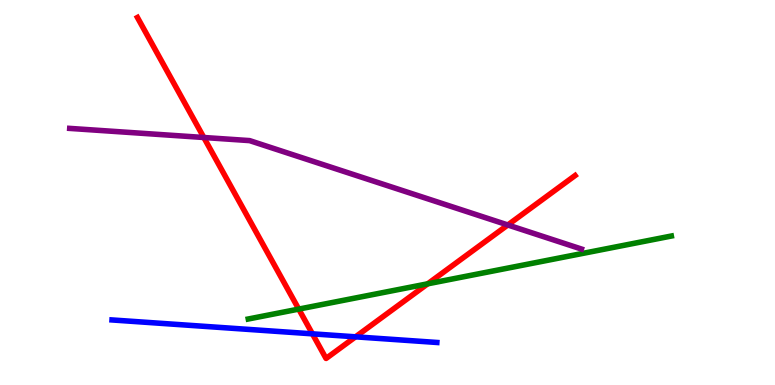[{'lines': ['blue', 'red'], 'intersections': [{'x': 4.03, 'y': 1.33}, {'x': 4.59, 'y': 1.25}]}, {'lines': ['green', 'red'], 'intersections': [{'x': 3.85, 'y': 1.97}, {'x': 5.52, 'y': 2.63}]}, {'lines': ['purple', 'red'], 'intersections': [{'x': 2.63, 'y': 6.43}, {'x': 6.55, 'y': 4.16}]}, {'lines': ['blue', 'green'], 'intersections': []}, {'lines': ['blue', 'purple'], 'intersections': []}, {'lines': ['green', 'purple'], 'intersections': []}]